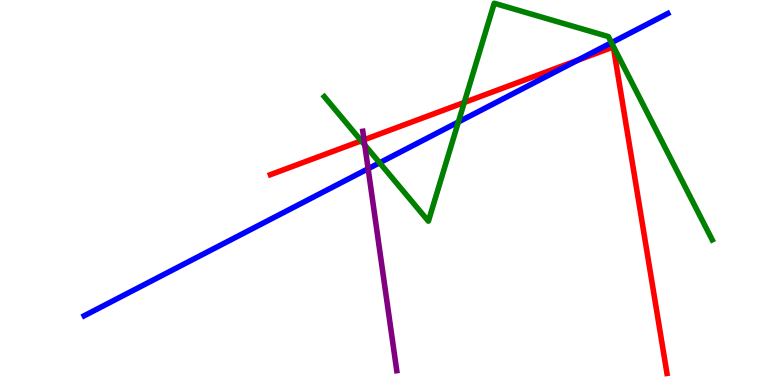[{'lines': ['blue', 'red'], 'intersections': [{'x': 7.45, 'y': 8.43}]}, {'lines': ['green', 'red'], 'intersections': [{'x': 4.66, 'y': 6.34}, {'x': 5.99, 'y': 7.34}]}, {'lines': ['purple', 'red'], 'intersections': [{'x': 4.7, 'y': 6.37}]}, {'lines': ['blue', 'green'], 'intersections': [{'x': 4.9, 'y': 5.77}, {'x': 5.91, 'y': 6.83}, {'x': 7.89, 'y': 8.89}]}, {'lines': ['blue', 'purple'], 'intersections': [{'x': 4.75, 'y': 5.62}]}, {'lines': ['green', 'purple'], 'intersections': [{'x': 4.71, 'y': 6.23}]}]